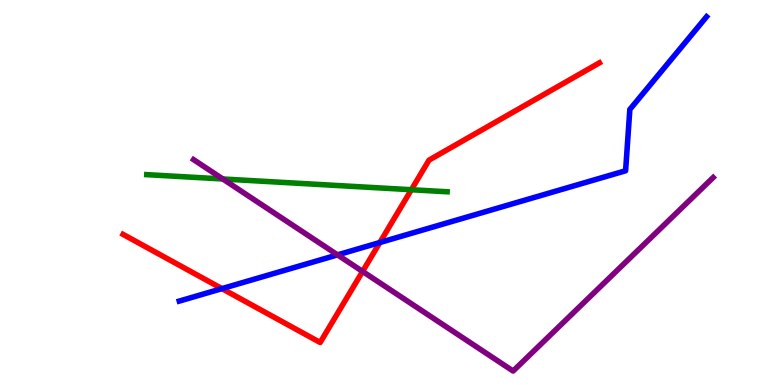[{'lines': ['blue', 'red'], 'intersections': [{'x': 2.86, 'y': 2.5}, {'x': 4.9, 'y': 3.7}]}, {'lines': ['green', 'red'], 'intersections': [{'x': 5.31, 'y': 5.07}]}, {'lines': ['purple', 'red'], 'intersections': [{'x': 4.68, 'y': 2.95}]}, {'lines': ['blue', 'green'], 'intersections': []}, {'lines': ['blue', 'purple'], 'intersections': [{'x': 4.36, 'y': 3.38}]}, {'lines': ['green', 'purple'], 'intersections': [{'x': 2.87, 'y': 5.35}]}]